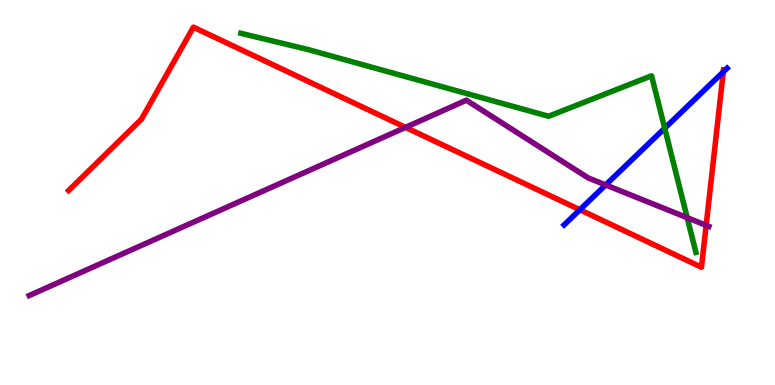[{'lines': ['blue', 'red'], 'intersections': [{'x': 7.48, 'y': 4.55}, {'x': 9.33, 'y': 8.13}]}, {'lines': ['green', 'red'], 'intersections': []}, {'lines': ['purple', 'red'], 'intersections': [{'x': 5.23, 'y': 6.69}, {'x': 9.11, 'y': 4.15}]}, {'lines': ['blue', 'green'], 'intersections': [{'x': 8.58, 'y': 6.67}]}, {'lines': ['blue', 'purple'], 'intersections': [{'x': 7.82, 'y': 5.2}]}, {'lines': ['green', 'purple'], 'intersections': [{'x': 8.87, 'y': 4.35}]}]